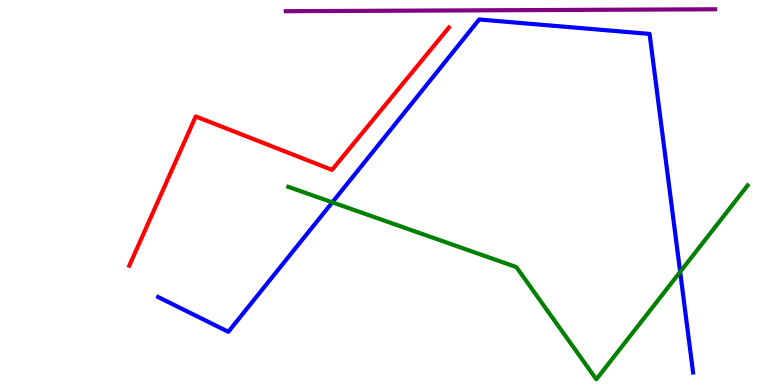[{'lines': ['blue', 'red'], 'intersections': []}, {'lines': ['green', 'red'], 'intersections': []}, {'lines': ['purple', 'red'], 'intersections': []}, {'lines': ['blue', 'green'], 'intersections': [{'x': 4.29, 'y': 4.74}, {'x': 8.78, 'y': 2.94}]}, {'lines': ['blue', 'purple'], 'intersections': []}, {'lines': ['green', 'purple'], 'intersections': []}]